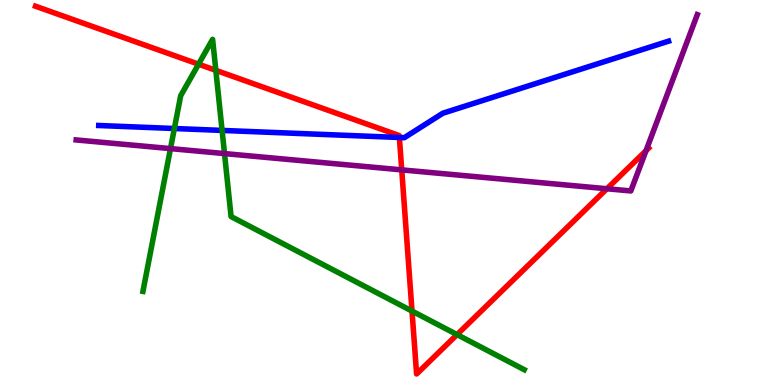[{'lines': ['blue', 'red'], 'intersections': [{'x': 5.15, 'y': 6.43}]}, {'lines': ['green', 'red'], 'intersections': [{'x': 2.56, 'y': 8.33}, {'x': 2.78, 'y': 8.17}, {'x': 5.32, 'y': 1.92}, {'x': 5.9, 'y': 1.31}]}, {'lines': ['purple', 'red'], 'intersections': [{'x': 5.18, 'y': 5.59}, {'x': 7.83, 'y': 5.1}, {'x': 8.34, 'y': 6.09}]}, {'lines': ['blue', 'green'], 'intersections': [{'x': 2.25, 'y': 6.66}, {'x': 2.87, 'y': 6.61}]}, {'lines': ['blue', 'purple'], 'intersections': []}, {'lines': ['green', 'purple'], 'intersections': [{'x': 2.2, 'y': 6.14}, {'x': 2.9, 'y': 6.01}]}]